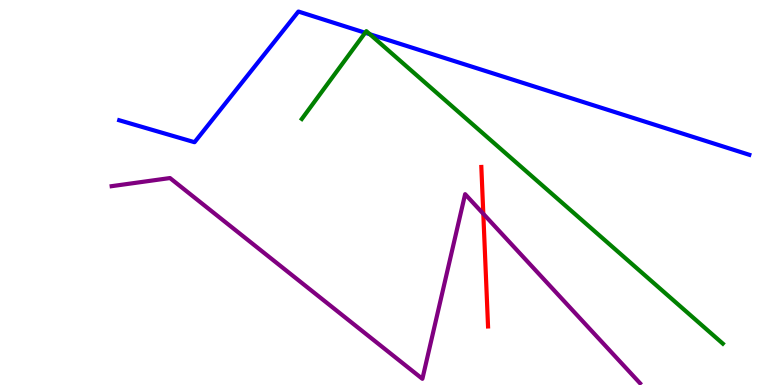[{'lines': ['blue', 'red'], 'intersections': []}, {'lines': ['green', 'red'], 'intersections': []}, {'lines': ['purple', 'red'], 'intersections': [{'x': 6.24, 'y': 4.45}]}, {'lines': ['blue', 'green'], 'intersections': [{'x': 4.71, 'y': 9.15}, {'x': 4.77, 'y': 9.11}]}, {'lines': ['blue', 'purple'], 'intersections': []}, {'lines': ['green', 'purple'], 'intersections': []}]